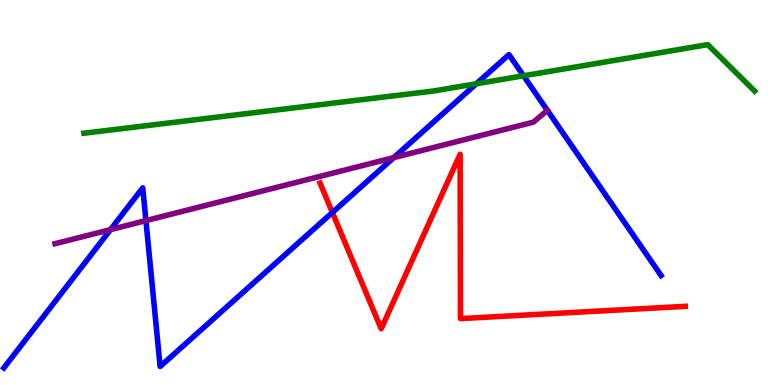[{'lines': ['blue', 'red'], 'intersections': [{'x': 4.29, 'y': 4.48}]}, {'lines': ['green', 'red'], 'intersections': []}, {'lines': ['purple', 'red'], 'intersections': []}, {'lines': ['blue', 'green'], 'intersections': [{'x': 6.15, 'y': 7.82}, {'x': 6.76, 'y': 8.03}]}, {'lines': ['blue', 'purple'], 'intersections': [{'x': 1.43, 'y': 4.04}, {'x': 1.88, 'y': 4.27}, {'x': 5.08, 'y': 5.91}, {'x': 7.06, 'y': 7.13}]}, {'lines': ['green', 'purple'], 'intersections': []}]